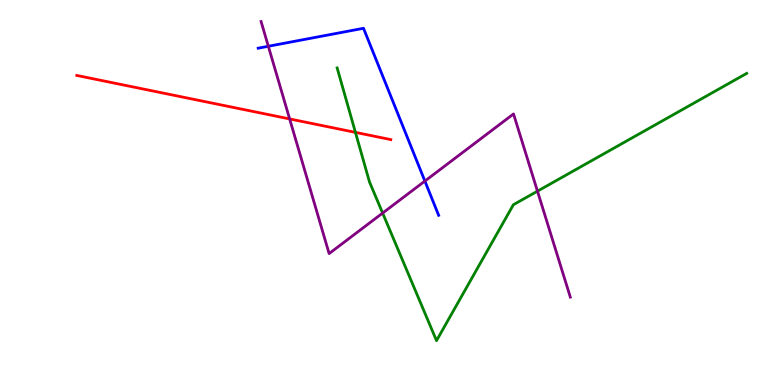[{'lines': ['blue', 'red'], 'intersections': []}, {'lines': ['green', 'red'], 'intersections': [{'x': 4.59, 'y': 6.56}]}, {'lines': ['purple', 'red'], 'intersections': [{'x': 3.74, 'y': 6.91}]}, {'lines': ['blue', 'green'], 'intersections': []}, {'lines': ['blue', 'purple'], 'intersections': [{'x': 3.46, 'y': 8.8}, {'x': 5.48, 'y': 5.3}]}, {'lines': ['green', 'purple'], 'intersections': [{'x': 4.94, 'y': 4.47}, {'x': 6.94, 'y': 5.03}]}]